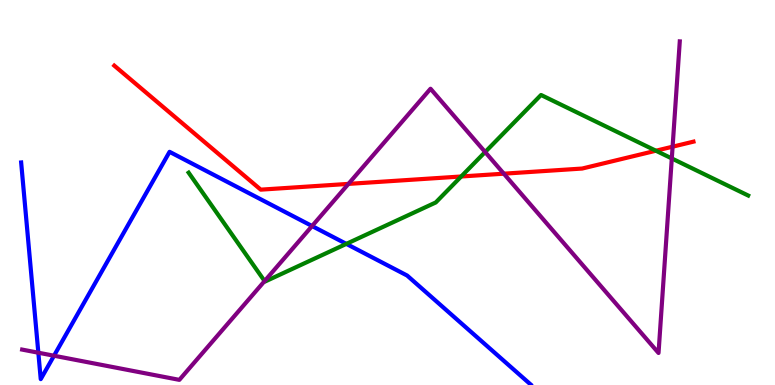[{'lines': ['blue', 'red'], 'intersections': []}, {'lines': ['green', 'red'], 'intersections': [{'x': 5.95, 'y': 5.42}, {'x': 8.46, 'y': 6.09}]}, {'lines': ['purple', 'red'], 'intersections': [{'x': 4.5, 'y': 5.22}, {'x': 6.5, 'y': 5.49}, {'x': 8.68, 'y': 6.19}]}, {'lines': ['blue', 'green'], 'intersections': [{'x': 4.47, 'y': 3.67}]}, {'lines': ['blue', 'purple'], 'intersections': [{'x': 0.495, 'y': 0.839}, {'x': 0.697, 'y': 0.76}, {'x': 4.03, 'y': 4.13}]}, {'lines': ['green', 'purple'], 'intersections': [{'x': 3.41, 'y': 2.7}, {'x': 6.26, 'y': 6.05}, {'x': 8.67, 'y': 5.88}]}]